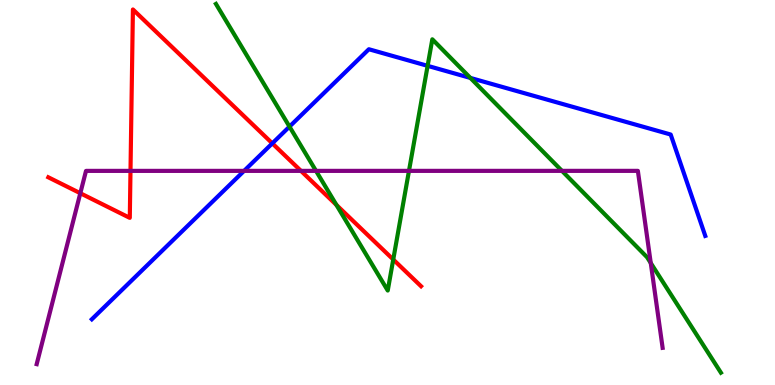[{'lines': ['blue', 'red'], 'intersections': [{'x': 3.51, 'y': 6.28}]}, {'lines': ['green', 'red'], 'intersections': [{'x': 4.34, 'y': 4.68}, {'x': 5.07, 'y': 3.26}]}, {'lines': ['purple', 'red'], 'intersections': [{'x': 1.04, 'y': 4.98}, {'x': 1.68, 'y': 5.56}, {'x': 3.88, 'y': 5.56}]}, {'lines': ['blue', 'green'], 'intersections': [{'x': 3.74, 'y': 6.71}, {'x': 5.52, 'y': 8.29}, {'x': 6.07, 'y': 7.98}]}, {'lines': ['blue', 'purple'], 'intersections': [{'x': 3.15, 'y': 5.56}]}, {'lines': ['green', 'purple'], 'intersections': [{'x': 4.08, 'y': 5.56}, {'x': 5.28, 'y': 5.56}, {'x': 7.25, 'y': 5.56}, {'x': 8.4, 'y': 3.17}]}]